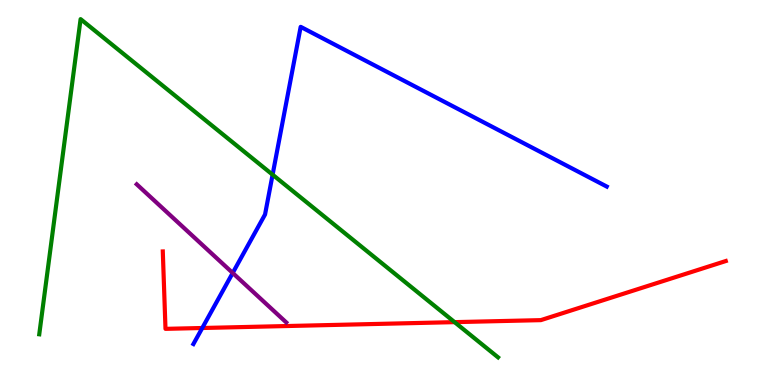[{'lines': ['blue', 'red'], 'intersections': [{'x': 2.61, 'y': 1.48}]}, {'lines': ['green', 'red'], 'intersections': [{'x': 5.87, 'y': 1.63}]}, {'lines': ['purple', 'red'], 'intersections': []}, {'lines': ['blue', 'green'], 'intersections': [{'x': 3.52, 'y': 5.46}]}, {'lines': ['blue', 'purple'], 'intersections': [{'x': 3.0, 'y': 2.91}]}, {'lines': ['green', 'purple'], 'intersections': []}]